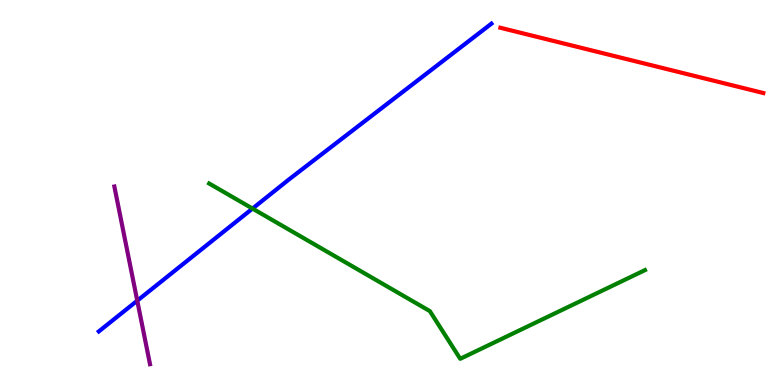[{'lines': ['blue', 'red'], 'intersections': []}, {'lines': ['green', 'red'], 'intersections': []}, {'lines': ['purple', 'red'], 'intersections': []}, {'lines': ['blue', 'green'], 'intersections': [{'x': 3.26, 'y': 4.58}]}, {'lines': ['blue', 'purple'], 'intersections': [{'x': 1.77, 'y': 2.19}]}, {'lines': ['green', 'purple'], 'intersections': []}]